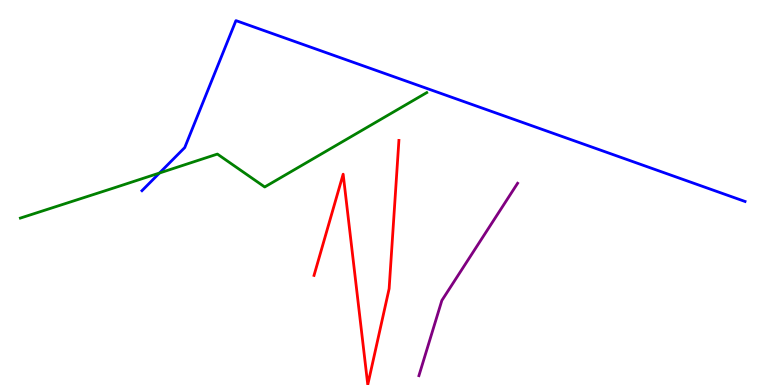[{'lines': ['blue', 'red'], 'intersections': []}, {'lines': ['green', 'red'], 'intersections': []}, {'lines': ['purple', 'red'], 'intersections': []}, {'lines': ['blue', 'green'], 'intersections': [{'x': 2.06, 'y': 5.51}]}, {'lines': ['blue', 'purple'], 'intersections': []}, {'lines': ['green', 'purple'], 'intersections': []}]